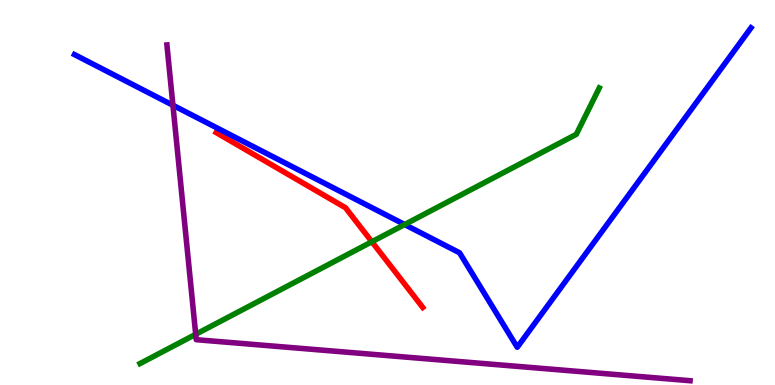[{'lines': ['blue', 'red'], 'intersections': []}, {'lines': ['green', 'red'], 'intersections': [{'x': 4.8, 'y': 3.72}]}, {'lines': ['purple', 'red'], 'intersections': []}, {'lines': ['blue', 'green'], 'intersections': [{'x': 5.22, 'y': 4.17}]}, {'lines': ['blue', 'purple'], 'intersections': [{'x': 2.23, 'y': 7.27}]}, {'lines': ['green', 'purple'], 'intersections': [{'x': 2.53, 'y': 1.32}]}]